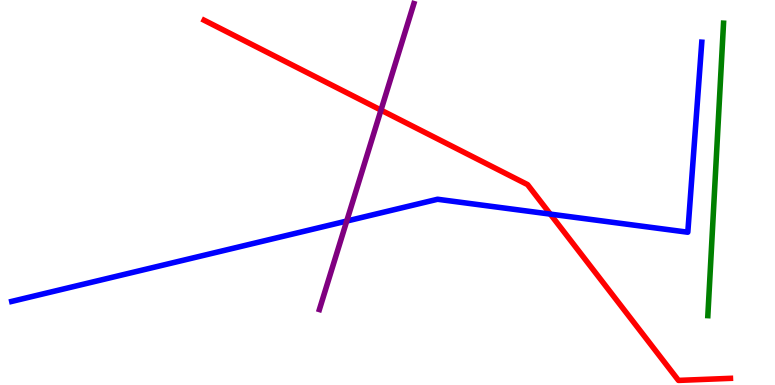[{'lines': ['blue', 'red'], 'intersections': [{'x': 7.1, 'y': 4.44}]}, {'lines': ['green', 'red'], 'intersections': []}, {'lines': ['purple', 'red'], 'intersections': [{'x': 4.92, 'y': 7.14}]}, {'lines': ['blue', 'green'], 'intersections': []}, {'lines': ['blue', 'purple'], 'intersections': [{'x': 4.47, 'y': 4.26}]}, {'lines': ['green', 'purple'], 'intersections': []}]